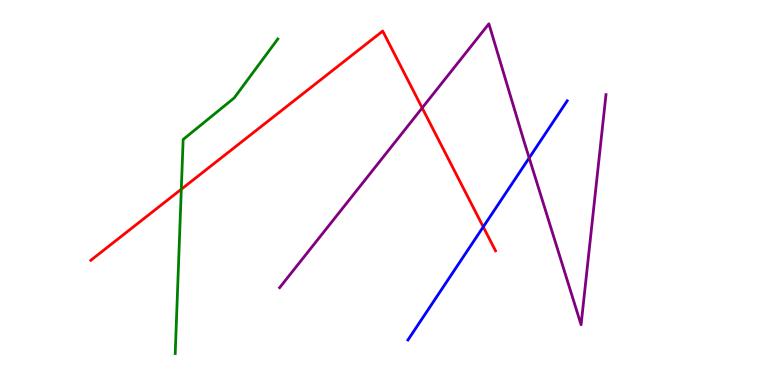[{'lines': ['blue', 'red'], 'intersections': [{'x': 6.24, 'y': 4.11}]}, {'lines': ['green', 'red'], 'intersections': [{'x': 2.34, 'y': 5.08}]}, {'lines': ['purple', 'red'], 'intersections': [{'x': 5.45, 'y': 7.2}]}, {'lines': ['blue', 'green'], 'intersections': []}, {'lines': ['blue', 'purple'], 'intersections': [{'x': 6.83, 'y': 5.9}]}, {'lines': ['green', 'purple'], 'intersections': []}]